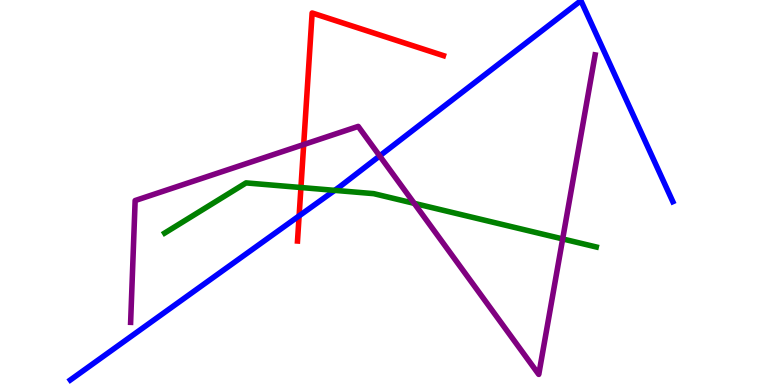[{'lines': ['blue', 'red'], 'intersections': [{'x': 3.86, 'y': 4.39}]}, {'lines': ['green', 'red'], 'intersections': [{'x': 3.88, 'y': 5.13}]}, {'lines': ['purple', 'red'], 'intersections': [{'x': 3.92, 'y': 6.25}]}, {'lines': ['blue', 'green'], 'intersections': [{'x': 4.32, 'y': 5.06}]}, {'lines': ['blue', 'purple'], 'intersections': [{'x': 4.9, 'y': 5.95}]}, {'lines': ['green', 'purple'], 'intersections': [{'x': 5.34, 'y': 4.72}, {'x': 7.26, 'y': 3.79}]}]